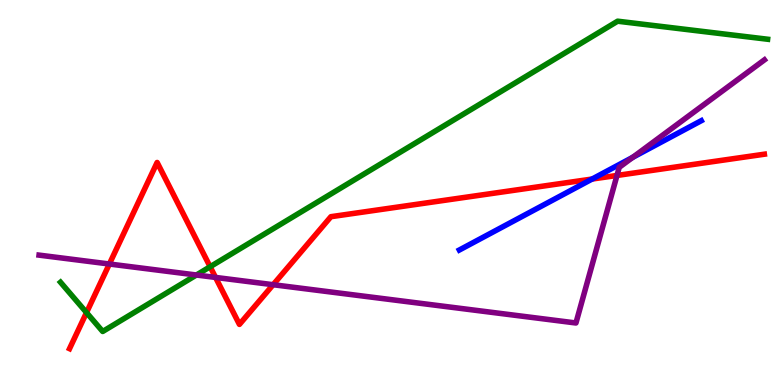[{'lines': ['blue', 'red'], 'intersections': [{'x': 7.64, 'y': 5.35}]}, {'lines': ['green', 'red'], 'intersections': [{'x': 1.12, 'y': 1.88}, {'x': 2.71, 'y': 3.07}]}, {'lines': ['purple', 'red'], 'intersections': [{'x': 1.41, 'y': 3.14}, {'x': 2.78, 'y': 2.79}, {'x': 3.52, 'y': 2.6}, {'x': 7.96, 'y': 5.44}]}, {'lines': ['blue', 'green'], 'intersections': []}, {'lines': ['blue', 'purple'], 'intersections': [{'x': 8.16, 'y': 5.91}]}, {'lines': ['green', 'purple'], 'intersections': [{'x': 2.53, 'y': 2.86}]}]